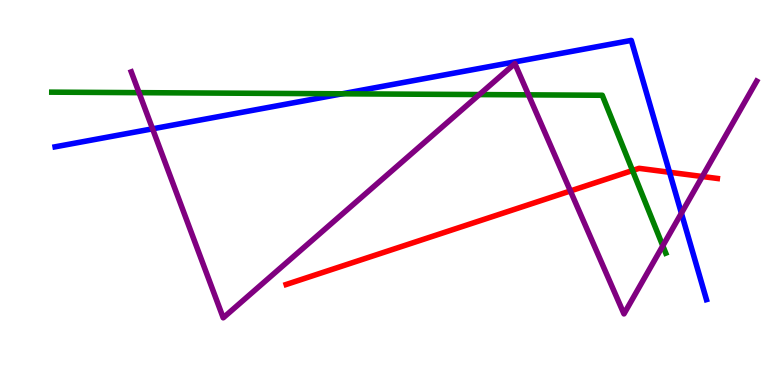[{'lines': ['blue', 'red'], 'intersections': [{'x': 8.64, 'y': 5.53}]}, {'lines': ['green', 'red'], 'intersections': [{'x': 8.16, 'y': 5.57}]}, {'lines': ['purple', 'red'], 'intersections': [{'x': 7.36, 'y': 5.04}, {'x': 9.06, 'y': 5.42}]}, {'lines': ['blue', 'green'], 'intersections': [{'x': 4.42, 'y': 7.56}]}, {'lines': ['blue', 'purple'], 'intersections': [{'x': 1.97, 'y': 6.65}, {'x': 8.79, 'y': 4.46}]}, {'lines': ['green', 'purple'], 'intersections': [{'x': 1.79, 'y': 7.59}, {'x': 6.19, 'y': 7.54}, {'x': 6.82, 'y': 7.54}, {'x': 8.55, 'y': 3.62}]}]